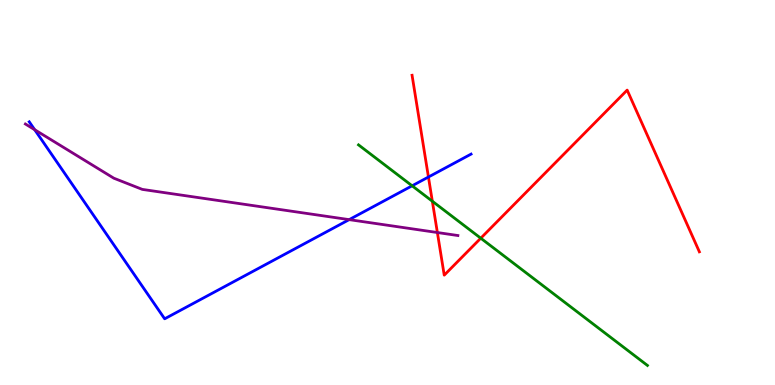[{'lines': ['blue', 'red'], 'intersections': [{'x': 5.53, 'y': 5.4}]}, {'lines': ['green', 'red'], 'intersections': [{'x': 5.58, 'y': 4.77}, {'x': 6.2, 'y': 3.81}]}, {'lines': ['purple', 'red'], 'intersections': [{'x': 5.64, 'y': 3.96}]}, {'lines': ['blue', 'green'], 'intersections': [{'x': 5.32, 'y': 5.17}]}, {'lines': ['blue', 'purple'], 'intersections': [{'x': 0.447, 'y': 6.63}, {'x': 4.51, 'y': 4.3}]}, {'lines': ['green', 'purple'], 'intersections': []}]